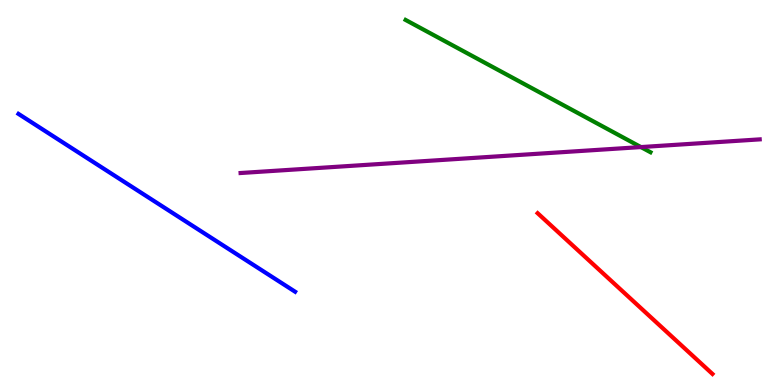[{'lines': ['blue', 'red'], 'intersections': []}, {'lines': ['green', 'red'], 'intersections': []}, {'lines': ['purple', 'red'], 'intersections': []}, {'lines': ['blue', 'green'], 'intersections': []}, {'lines': ['blue', 'purple'], 'intersections': []}, {'lines': ['green', 'purple'], 'intersections': [{'x': 8.27, 'y': 6.18}]}]